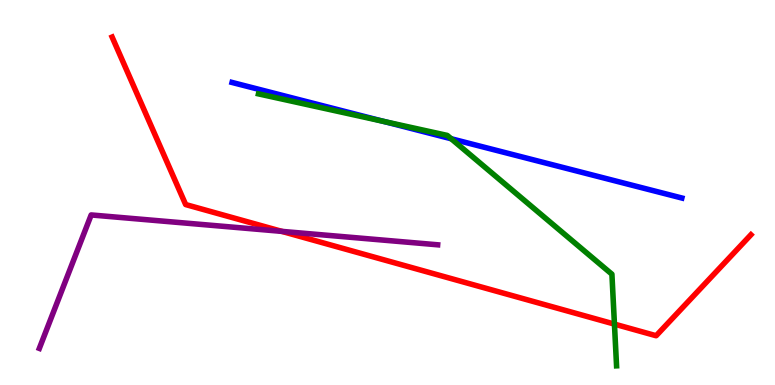[{'lines': ['blue', 'red'], 'intersections': []}, {'lines': ['green', 'red'], 'intersections': [{'x': 7.93, 'y': 1.58}]}, {'lines': ['purple', 'red'], 'intersections': [{'x': 3.64, 'y': 3.99}]}, {'lines': ['blue', 'green'], 'intersections': [{'x': 4.96, 'y': 6.84}, {'x': 5.82, 'y': 6.4}]}, {'lines': ['blue', 'purple'], 'intersections': []}, {'lines': ['green', 'purple'], 'intersections': []}]